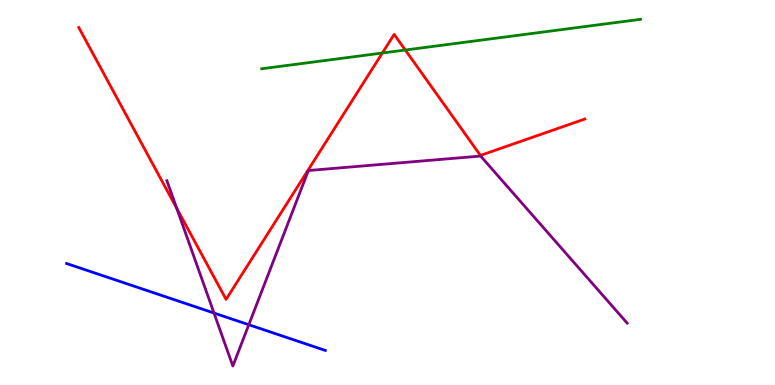[{'lines': ['blue', 'red'], 'intersections': []}, {'lines': ['green', 'red'], 'intersections': [{'x': 4.93, 'y': 8.62}, {'x': 5.23, 'y': 8.7}]}, {'lines': ['purple', 'red'], 'intersections': [{'x': 2.28, 'y': 4.59}]}, {'lines': ['blue', 'green'], 'intersections': []}, {'lines': ['blue', 'purple'], 'intersections': [{'x': 2.76, 'y': 1.87}, {'x': 3.21, 'y': 1.57}]}, {'lines': ['green', 'purple'], 'intersections': []}]